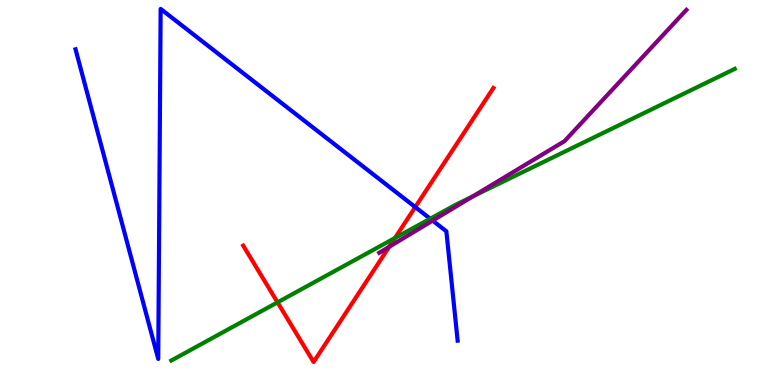[{'lines': ['blue', 'red'], 'intersections': [{'x': 5.36, 'y': 4.62}]}, {'lines': ['green', 'red'], 'intersections': [{'x': 3.58, 'y': 2.15}, {'x': 5.1, 'y': 3.82}]}, {'lines': ['purple', 'red'], 'intersections': [{'x': 5.02, 'y': 3.59}]}, {'lines': ['blue', 'green'], 'intersections': [{'x': 5.55, 'y': 4.32}]}, {'lines': ['blue', 'purple'], 'intersections': [{'x': 5.58, 'y': 4.27}]}, {'lines': ['green', 'purple'], 'intersections': [{'x': 6.1, 'y': 4.9}]}]